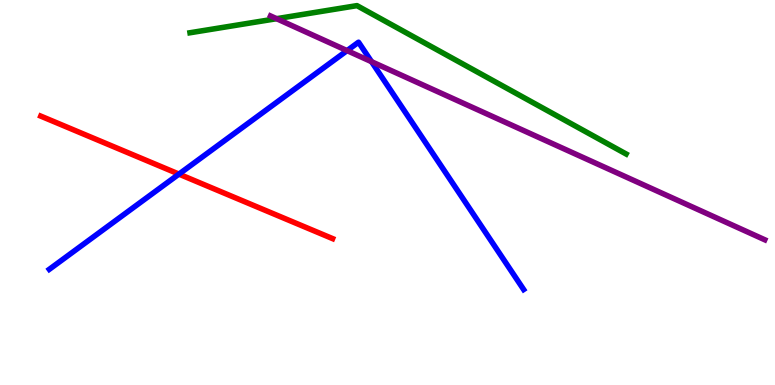[{'lines': ['blue', 'red'], 'intersections': [{'x': 2.31, 'y': 5.48}]}, {'lines': ['green', 'red'], 'intersections': []}, {'lines': ['purple', 'red'], 'intersections': []}, {'lines': ['blue', 'green'], 'intersections': []}, {'lines': ['blue', 'purple'], 'intersections': [{'x': 4.48, 'y': 8.69}, {'x': 4.79, 'y': 8.4}]}, {'lines': ['green', 'purple'], 'intersections': [{'x': 3.57, 'y': 9.51}]}]